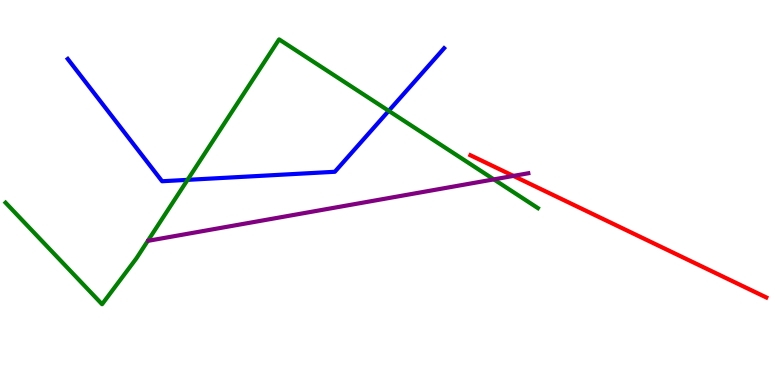[{'lines': ['blue', 'red'], 'intersections': []}, {'lines': ['green', 'red'], 'intersections': []}, {'lines': ['purple', 'red'], 'intersections': [{'x': 6.62, 'y': 5.43}]}, {'lines': ['blue', 'green'], 'intersections': [{'x': 2.42, 'y': 5.33}, {'x': 5.02, 'y': 7.12}]}, {'lines': ['blue', 'purple'], 'intersections': []}, {'lines': ['green', 'purple'], 'intersections': [{'x': 6.37, 'y': 5.34}]}]